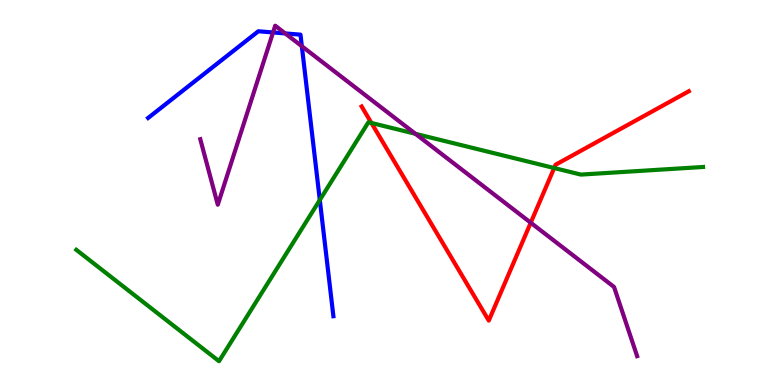[{'lines': ['blue', 'red'], 'intersections': []}, {'lines': ['green', 'red'], 'intersections': [{'x': 4.79, 'y': 6.81}, {'x': 7.15, 'y': 5.64}]}, {'lines': ['purple', 'red'], 'intersections': [{'x': 6.85, 'y': 4.22}]}, {'lines': ['blue', 'green'], 'intersections': [{'x': 4.13, 'y': 4.81}]}, {'lines': ['blue', 'purple'], 'intersections': [{'x': 3.52, 'y': 9.16}, {'x': 3.68, 'y': 9.13}, {'x': 3.89, 'y': 8.8}]}, {'lines': ['green', 'purple'], 'intersections': [{'x': 5.36, 'y': 6.52}]}]